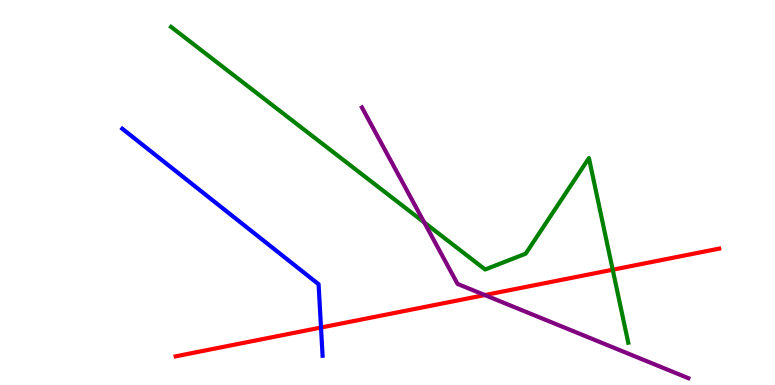[{'lines': ['blue', 'red'], 'intersections': [{'x': 4.14, 'y': 1.49}]}, {'lines': ['green', 'red'], 'intersections': [{'x': 7.91, 'y': 2.99}]}, {'lines': ['purple', 'red'], 'intersections': [{'x': 6.26, 'y': 2.34}]}, {'lines': ['blue', 'green'], 'intersections': []}, {'lines': ['blue', 'purple'], 'intersections': []}, {'lines': ['green', 'purple'], 'intersections': [{'x': 5.47, 'y': 4.22}]}]